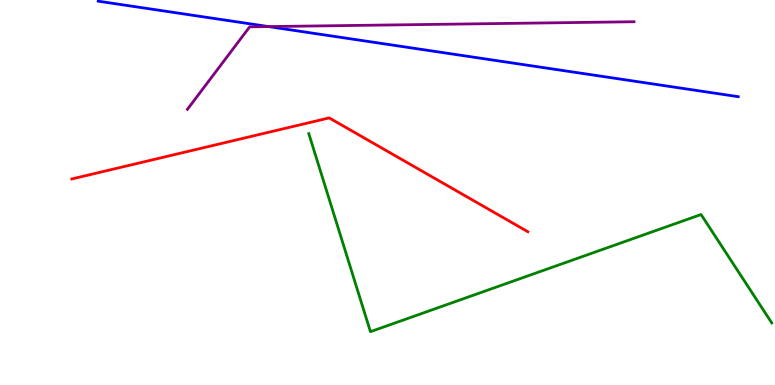[{'lines': ['blue', 'red'], 'intersections': []}, {'lines': ['green', 'red'], 'intersections': []}, {'lines': ['purple', 'red'], 'intersections': []}, {'lines': ['blue', 'green'], 'intersections': []}, {'lines': ['blue', 'purple'], 'intersections': [{'x': 3.46, 'y': 9.31}]}, {'lines': ['green', 'purple'], 'intersections': []}]